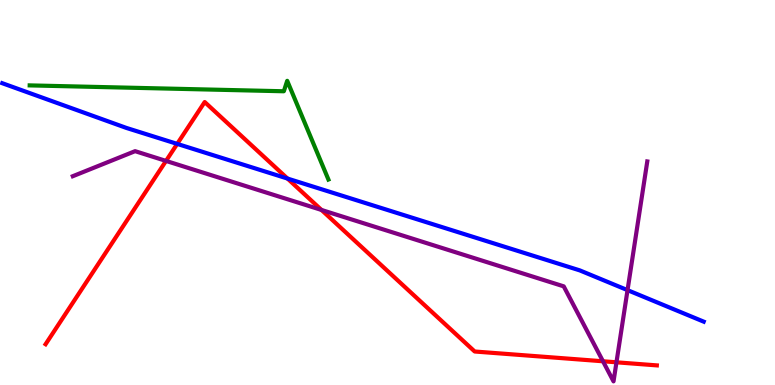[{'lines': ['blue', 'red'], 'intersections': [{'x': 2.29, 'y': 6.26}, {'x': 3.71, 'y': 5.36}]}, {'lines': ['green', 'red'], 'intersections': []}, {'lines': ['purple', 'red'], 'intersections': [{'x': 2.14, 'y': 5.82}, {'x': 4.15, 'y': 4.55}, {'x': 7.78, 'y': 0.616}, {'x': 7.95, 'y': 0.589}]}, {'lines': ['blue', 'green'], 'intersections': []}, {'lines': ['blue', 'purple'], 'intersections': [{'x': 8.1, 'y': 2.46}]}, {'lines': ['green', 'purple'], 'intersections': []}]